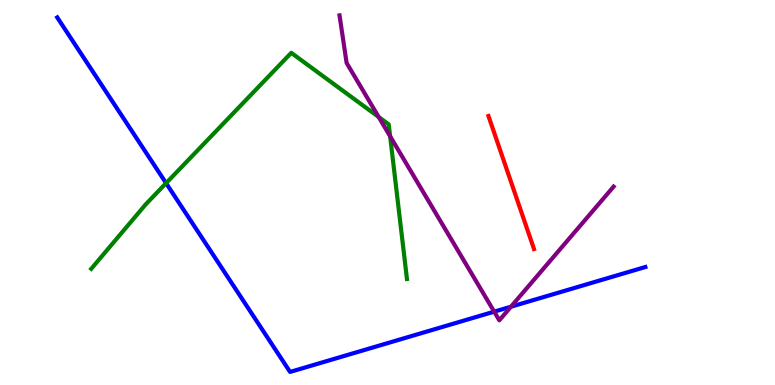[{'lines': ['blue', 'red'], 'intersections': []}, {'lines': ['green', 'red'], 'intersections': []}, {'lines': ['purple', 'red'], 'intersections': []}, {'lines': ['blue', 'green'], 'intersections': [{'x': 2.14, 'y': 5.24}]}, {'lines': ['blue', 'purple'], 'intersections': [{'x': 6.38, 'y': 1.91}, {'x': 6.59, 'y': 2.03}]}, {'lines': ['green', 'purple'], 'intersections': [{'x': 4.89, 'y': 6.96}, {'x': 5.03, 'y': 6.46}]}]